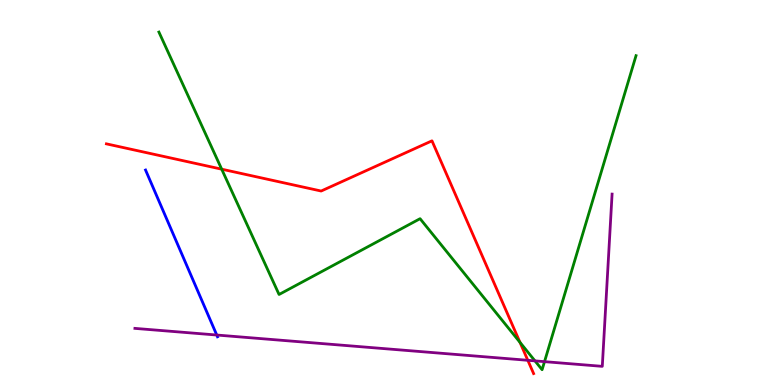[{'lines': ['blue', 'red'], 'intersections': []}, {'lines': ['green', 'red'], 'intersections': [{'x': 2.86, 'y': 5.61}, {'x': 6.71, 'y': 1.11}]}, {'lines': ['purple', 'red'], 'intersections': [{'x': 6.81, 'y': 0.642}]}, {'lines': ['blue', 'green'], 'intersections': []}, {'lines': ['blue', 'purple'], 'intersections': [{'x': 2.8, 'y': 1.3}]}, {'lines': ['green', 'purple'], 'intersections': [{'x': 6.9, 'y': 0.627}, {'x': 7.03, 'y': 0.606}]}]